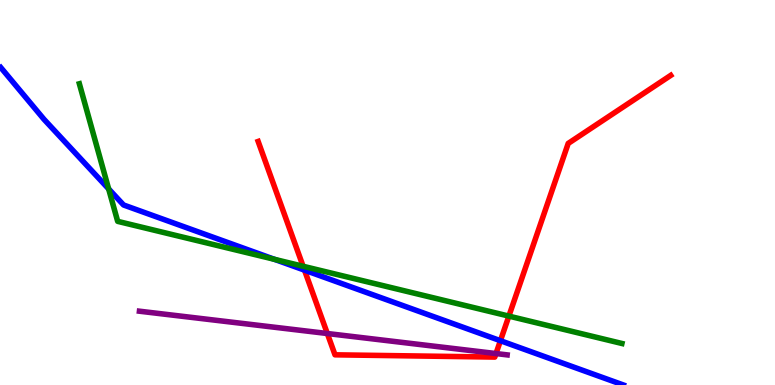[{'lines': ['blue', 'red'], 'intersections': [{'x': 3.93, 'y': 2.98}, {'x': 6.46, 'y': 1.15}]}, {'lines': ['green', 'red'], 'intersections': [{'x': 3.91, 'y': 3.08}, {'x': 6.57, 'y': 1.79}]}, {'lines': ['purple', 'red'], 'intersections': [{'x': 4.22, 'y': 1.34}, {'x': 6.4, 'y': 0.817}]}, {'lines': ['blue', 'green'], 'intersections': [{'x': 1.4, 'y': 5.09}, {'x': 3.54, 'y': 3.26}]}, {'lines': ['blue', 'purple'], 'intersections': []}, {'lines': ['green', 'purple'], 'intersections': []}]